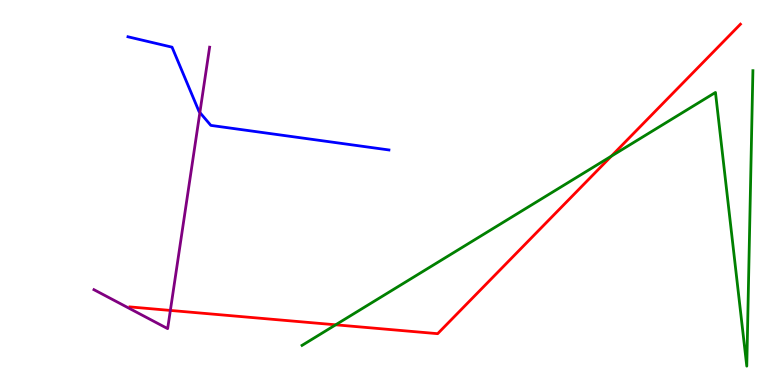[{'lines': ['blue', 'red'], 'intersections': []}, {'lines': ['green', 'red'], 'intersections': [{'x': 4.33, 'y': 1.56}, {'x': 7.89, 'y': 5.94}]}, {'lines': ['purple', 'red'], 'intersections': [{'x': 2.2, 'y': 1.94}]}, {'lines': ['blue', 'green'], 'intersections': []}, {'lines': ['blue', 'purple'], 'intersections': [{'x': 2.58, 'y': 7.08}]}, {'lines': ['green', 'purple'], 'intersections': []}]